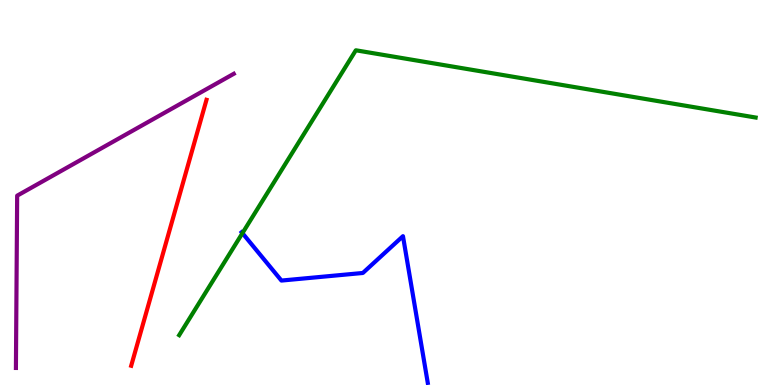[{'lines': ['blue', 'red'], 'intersections': []}, {'lines': ['green', 'red'], 'intersections': []}, {'lines': ['purple', 'red'], 'intersections': []}, {'lines': ['blue', 'green'], 'intersections': [{'x': 3.13, 'y': 3.94}]}, {'lines': ['blue', 'purple'], 'intersections': []}, {'lines': ['green', 'purple'], 'intersections': []}]